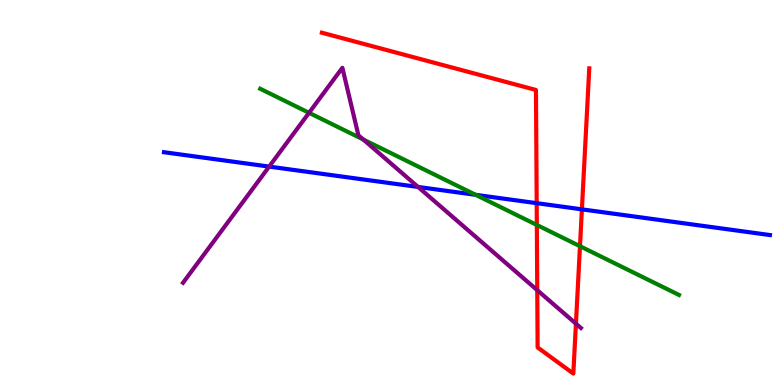[{'lines': ['blue', 'red'], 'intersections': [{'x': 6.93, 'y': 4.72}, {'x': 7.51, 'y': 4.56}]}, {'lines': ['green', 'red'], 'intersections': [{'x': 6.93, 'y': 4.16}, {'x': 7.48, 'y': 3.61}]}, {'lines': ['purple', 'red'], 'intersections': [{'x': 6.93, 'y': 2.46}, {'x': 7.43, 'y': 1.59}]}, {'lines': ['blue', 'green'], 'intersections': [{'x': 6.14, 'y': 4.94}]}, {'lines': ['blue', 'purple'], 'intersections': [{'x': 3.47, 'y': 5.67}, {'x': 5.39, 'y': 5.14}]}, {'lines': ['green', 'purple'], 'intersections': [{'x': 3.99, 'y': 7.07}, {'x': 4.69, 'y': 6.38}]}]